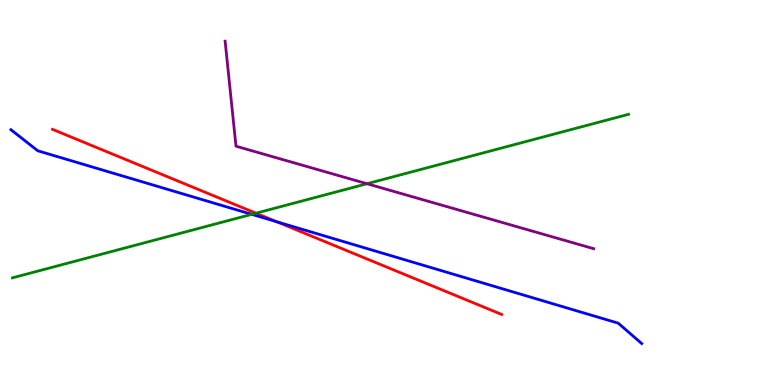[{'lines': ['blue', 'red'], 'intersections': [{'x': 3.57, 'y': 4.24}]}, {'lines': ['green', 'red'], 'intersections': [{'x': 3.3, 'y': 4.46}]}, {'lines': ['purple', 'red'], 'intersections': []}, {'lines': ['blue', 'green'], 'intersections': [{'x': 3.25, 'y': 4.43}]}, {'lines': ['blue', 'purple'], 'intersections': []}, {'lines': ['green', 'purple'], 'intersections': [{'x': 4.74, 'y': 5.23}]}]